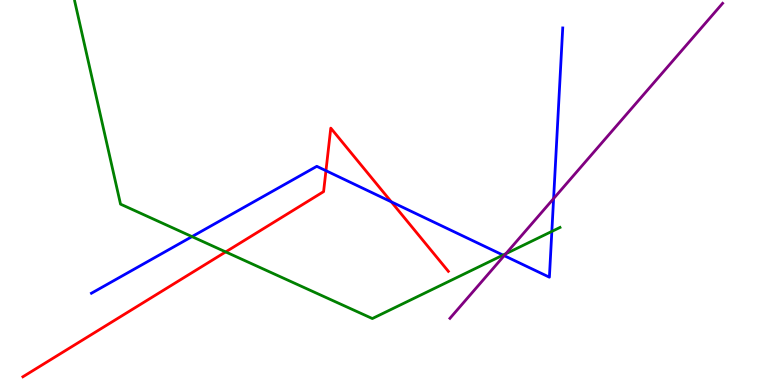[{'lines': ['blue', 'red'], 'intersections': [{'x': 4.21, 'y': 5.57}, {'x': 5.05, 'y': 4.76}]}, {'lines': ['green', 'red'], 'intersections': [{'x': 2.91, 'y': 3.46}]}, {'lines': ['purple', 'red'], 'intersections': []}, {'lines': ['blue', 'green'], 'intersections': [{'x': 2.48, 'y': 3.85}, {'x': 6.49, 'y': 3.37}, {'x': 7.12, 'y': 3.99}]}, {'lines': ['blue', 'purple'], 'intersections': [{'x': 6.51, 'y': 3.36}, {'x': 7.14, 'y': 4.84}]}, {'lines': ['green', 'purple'], 'intersections': [{'x': 6.53, 'y': 3.41}]}]